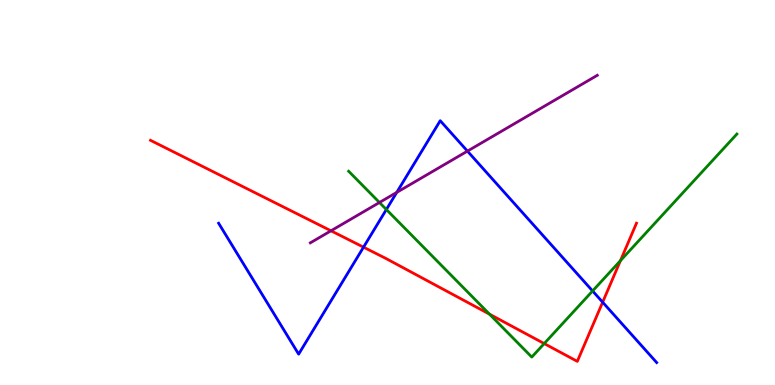[{'lines': ['blue', 'red'], 'intersections': [{'x': 4.69, 'y': 3.58}, {'x': 7.78, 'y': 2.15}]}, {'lines': ['green', 'red'], 'intersections': [{'x': 6.32, 'y': 1.84}, {'x': 7.02, 'y': 1.08}, {'x': 8.01, 'y': 3.23}]}, {'lines': ['purple', 'red'], 'intersections': [{'x': 4.27, 'y': 4.01}]}, {'lines': ['blue', 'green'], 'intersections': [{'x': 4.99, 'y': 4.56}, {'x': 7.65, 'y': 2.44}]}, {'lines': ['blue', 'purple'], 'intersections': [{'x': 5.12, 'y': 5.0}, {'x': 6.03, 'y': 6.07}]}, {'lines': ['green', 'purple'], 'intersections': [{'x': 4.9, 'y': 4.74}]}]